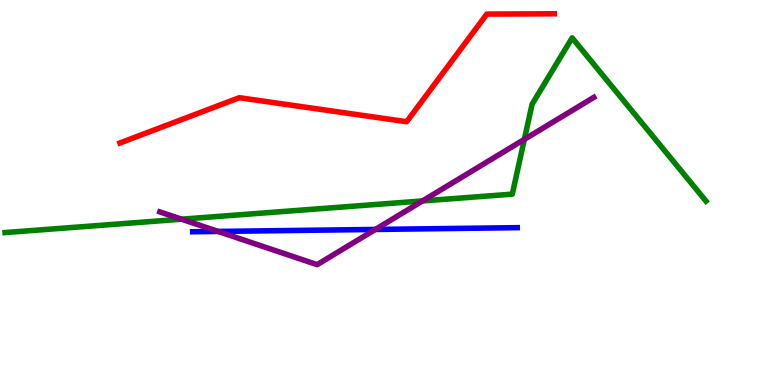[{'lines': ['blue', 'red'], 'intersections': []}, {'lines': ['green', 'red'], 'intersections': []}, {'lines': ['purple', 'red'], 'intersections': []}, {'lines': ['blue', 'green'], 'intersections': []}, {'lines': ['blue', 'purple'], 'intersections': [{'x': 2.81, 'y': 3.99}, {'x': 4.84, 'y': 4.04}]}, {'lines': ['green', 'purple'], 'intersections': [{'x': 2.34, 'y': 4.31}, {'x': 5.45, 'y': 4.78}, {'x': 6.77, 'y': 6.38}]}]